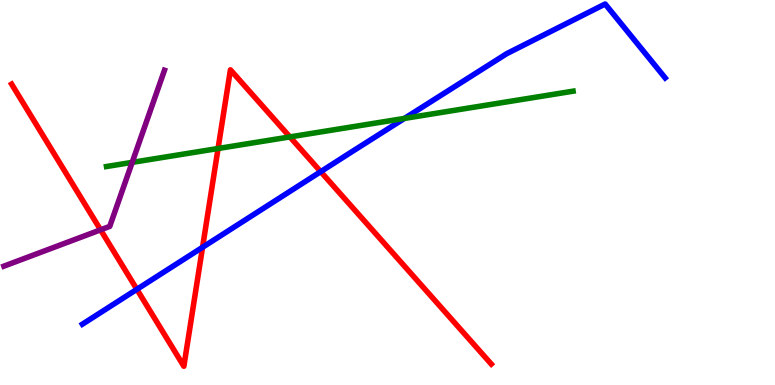[{'lines': ['blue', 'red'], 'intersections': [{'x': 1.77, 'y': 2.49}, {'x': 2.61, 'y': 3.58}, {'x': 4.14, 'y': 5.54}]}, {'lines': ['green', 'red'], 'intersections': [{'x': 2.81, 'y': 6.14}, {'x': 3.74, 'y': 6.44}]}, {'lines': ['purple', 'red'], 'intersections': [{'x': 1.3, 'y': 4.03}]}, {'lines': ['blue', 'green'], 'intersections': [{'x': 5.22, 'y': 6.92}]}, {'lines': ['blue', 'purple'], 'intersections': []}, {'lines': ['green', 'purple'], 'intersections': [{'x': 1.71, 'y': 5.78}]}]